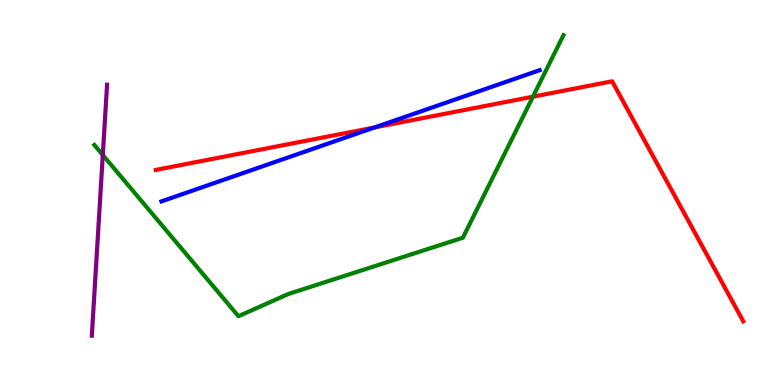[{'lines': ['blue', 'red'], 'intersections': [{'x': 4.83, 'y': 6.69}]}, {'lines': ['green', 'red'], 'intersections': [{'x': 6.88, 'y': 7.49}]}, {'lines': ['purple', 'red'], 'intersections': []}, {'lines': ['blue', 'green'], 'intersections': []}, {'lines': ['blue', 'purple'], 'intersections': []}, {'lines': ['green', 'purple'], 'intersections': [{'x': 1.33, 'y': 5.97}]}]